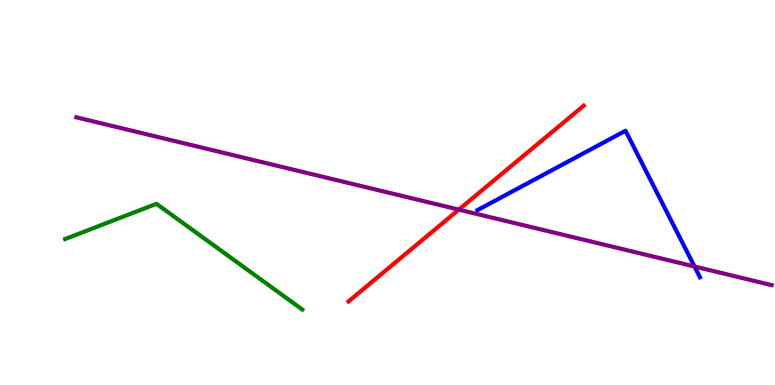[{'lines': ['blue', 'red'], 'intersections': []}, {'lines': ['green', 'red'], 'intersections': []}, {'lines': ['purple', 'red'], 'intersections': [{'x': 5.92, 'y': 4.56}]}, {'lines': ['blue', 'green'], 'intersections': []}, {'lines': ['blue', 'purple'], 'intersections': [{'x': 8.96, 'y': 3.08}]}, {'lines': ['green', 'purple'], 'intersections': []}]